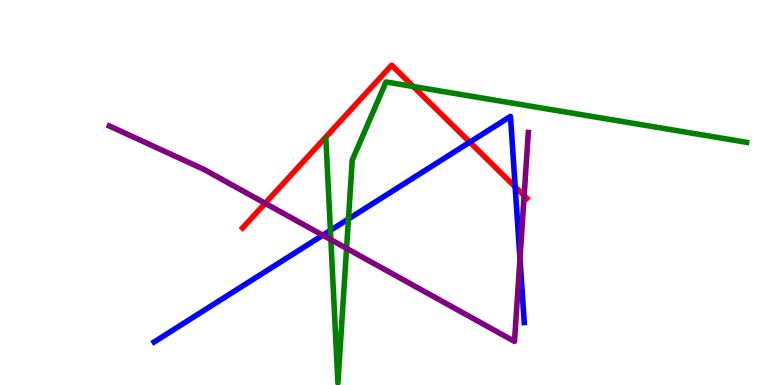[{'lines': ['blue', 'red'], 'intersections': [{'x': 6.06, 'y': 6.31}, {'x': 6.65, 'y': 5.15}]}, {'lines': ['green', 'red'], 'intersections': [{'x': 5.33, 'y': 7.75}]}, {'lines': ['purple', 'red'], 'intersections': [{'x': 3.42, 'y': 4.72}, {'x': 6.76, 'y': 4.92}]}, {'lines': ['blue', 'green'], 'intersections': [{'x': 4.26, 'y': 4.02}, {'x': 4.5, 'y': 4.31}]}, {'lines': ['blue', 'purple'], 'intersections': [{'x': 4.17, 'y': 3.89}, {'x': 6.71, 'y': 3.28}]}, {'lines': ['green', 'purple'], 'intersections': [{'x': 4.27, 'y': 3.77}, {'x': 4.47, 'y': 3.55}]}]